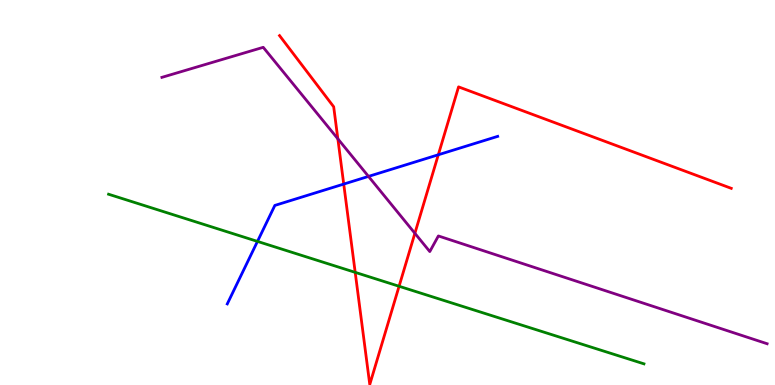[{'lines': ['blue', 'red'], 'intersections': [{'x': 4.44, 'y': 5.22}, {'x': 5.66, 'y': 5.98}]}, {'lines': ['green', 'red'], 'intersections': [{'x': 4.58, 'y': 2.93}, {'x': 5.15, 'y': 2.56}]}, {'lines': ['purple', 'red'], 'intersections': [{'x': 4.36, 'y': 6.39}, {'x': 5.35, 'y': 3.94}]}, {'lines': ['blue', 'green'], 'intersections': [{'x': 3.32, 'y': 3.73}]}, {'lines': ['blue', 'purple'], 'intersections': [{'x': 4.75, 'y': 5.42}]}, {'lines': ['green', 'purple'], 'intersections': []}]